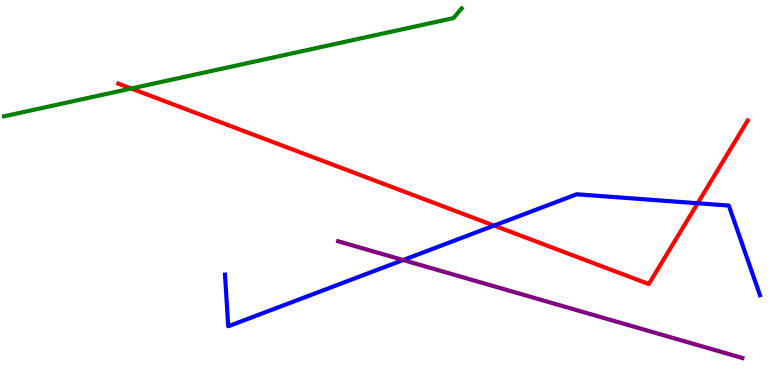[{'lines': ['blue', 'red'], 'intersections': [{'x': 6.38, 'y': 4.14}, {'x': 9.0, 'y': 4.72}]}, {'lines': ['green', 'red'], 'intersections': [{'x': 1.69, 'y': 7.7}]}, {'lines': ['purple', 'red'], 'intersections': []}, {'lines': ['blue', 'green'], 'intersections': []}, {'lines': ['blue', 'purple'], 'intersections': [{'x': 5.2, 'y': 3.25}]}, {'lines': ['green', 'purple'], 'intersections': []}]